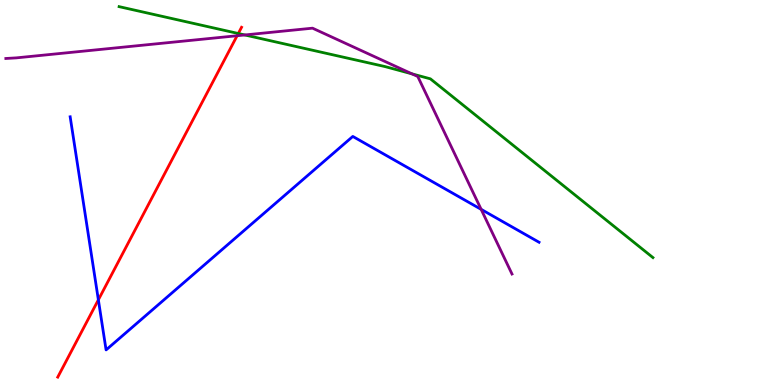[{'lines': ['blue', 'red'], 'intersections': [{'x': 1.27, 'y': 2.21}]}, {'lines': ['green', 'red'], 'intersections': [{'x': 3.07, 'y': 9.13}]}, {'lines': ['purple', 'red'], 'intersections': [{'x': 3.06, 'y': 9.07}]}, {'lines': ['blue', 'green'], 'intersections': []}, {'lines': ['blue', 'purple'], 'intersections': [{'x': 6.21, 'y': 4.56}]}, {'lines': ['green', 'purple'], 'intersections': [{'x': 3.16, 'y': 9.09}, {'x': 5.32, 'y': 8.08}]}]